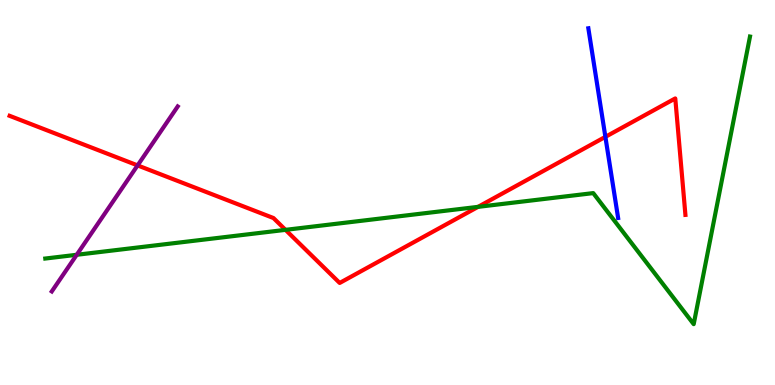[{'lines': ['blue', 'red'], 'intersections': [{'x': 7.81, 'y': 6.45}]}, {'lines': ['green', 'red'], 'intersections': [{'x': 3.68, 'y': 4.03}, {'x': 6.17, 'y': 4.63}]}, {'lines': ['purple', 'red'], 'intersections': [{'x': 1.78, 'y': 5.7}]}, {'lines': ['blue', 'green'], 'intersections': []}, {'lines': ['blue', 'purple'], 'intersections': []}, {'lines': ['green', 'purple'], 'intersections': [{'x': 0.99, 'y': 3.38}]}]